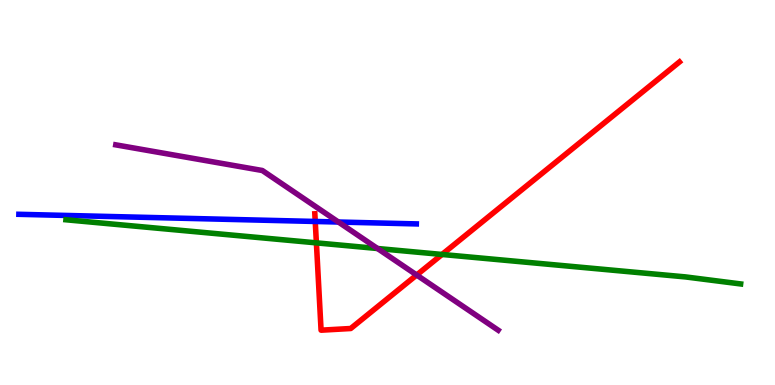[{'lines': ['blue', 'red'], 'intersections': [{'x': 4.07, 'y': 4.25}]}, {'lines': ['green', 'red'], 'intersections': [{'x': 4.08, 'y': 3.69}, {'x': 5.7, 'y': 3.39}]}, {'lines': ['purple', 'red'], 'intersections': [{'x': 5.38, 'y': 2.86}]}, {'lines': ['blue', 'green'], 'intersections': []}, {'lines': ['blue', 'purple'], 'intersections': [{'x': 4.37, 'y': 4.23}]}, {'lines': ['green', 'purple'], 'intersections': [{'x': 4.87, 'y': 3.55}]}]